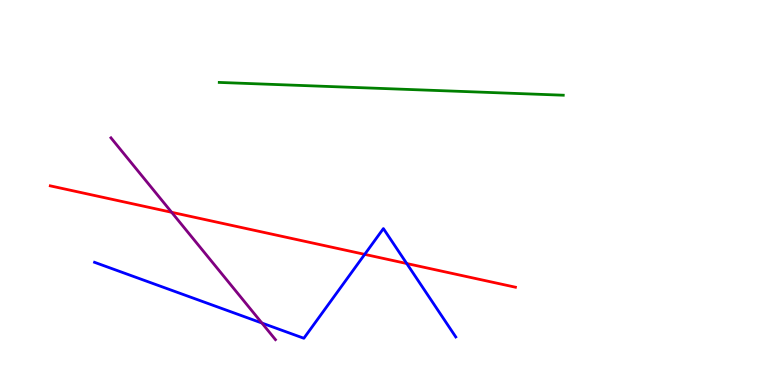[{'lines': ['blue', 'red'], 'intersections': [{'x': 4.71, 'y': 3.39}, {'x': 5.25, 'y': 3.16}]}, {'lines': ['green', 'red'], 'intersections': []}, {'lines': ['purple', 'red'], 'intersections': [{'x': 2.21, 'y': 4.49}]}, {'lines': ['blue', 'green'], 'intersections': []}, {'lines': ['blue', 'purple'], 'intersections': [{'x': 3.38, 'y': 1.61}]}, {'lines': ['green', 'purple'], 'intersections': []}]